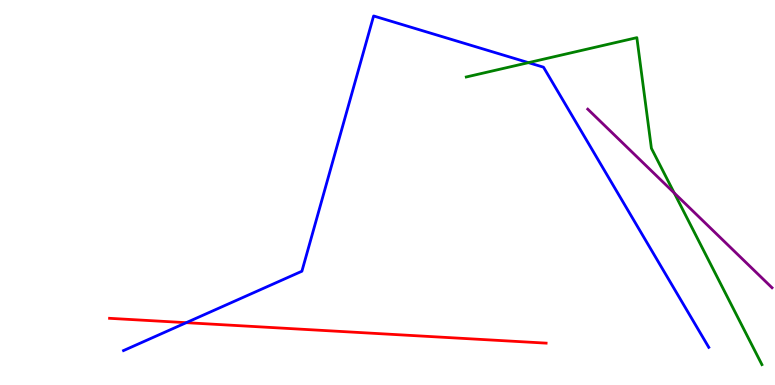[{'lines': ['blue', 'red'], 'intersections': [{'x': 2.4, 'y': 1.62}]}, {'lines': ['green', 'red'], 'intersections': []}, {'lines': ['purple', 'red'], 'intersections': []}, {'lines': ['blue', 'green'], 'intersections': [{'x': 6.82, 'y': 8.37}]}, {'lines': ['blue', 'purple'], 'intersections': []}, {'lines': ['green', 'purple'], 'intersections': [{'x': 8.7, 'y': 4.99}]}]